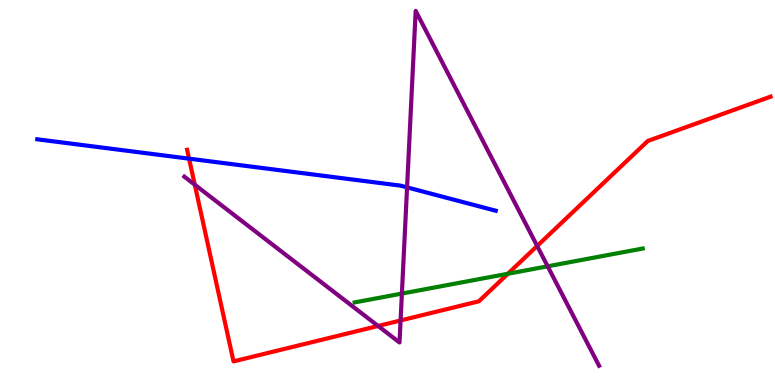[{'lines': ['blue', 'red'], 'intersections': [{'x': 2.44, 'y': 5.88}]}, {'lines': ['green', 'red'], 'intersections': [{'x': 6.55, 'y': 2.89}]}, {'lines': ['purple', 'red'], 'intersections': [{'x': 2.51, 'y': 5.2}, {'x': 4.88, 'y': 1.53}, {'x': 5.17, 'y': 1.68}, {'x': 6.93, 'y': 3.61}]}, {'lines': ['blue', 'green'], 'intersections': []}, {'lines': ['blue', 'purple'], 'intersections': [{'x': 5.25, 'y': 5.13}]}, {'lines': ['green', 'purple'], 'intersections': [{'x': 5.19, 'y': 2.37}, {'x': 7.07, 'y': 3.08}]}]